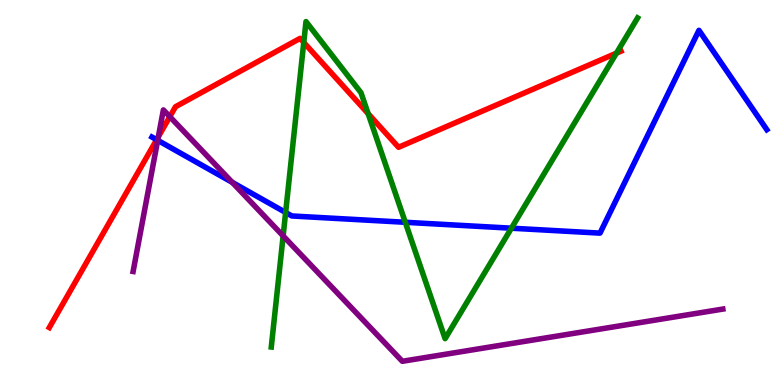[{'lines': ['blue', 'red'], 'intersections': [{'x': 2.02, 'y': 6.37}]}, {'lines': ['green', 'red'], 'intersections': [{'x': 3.92, 'y': 8.9}, {'x': 4.75, 'y': 7.05}, {'x': 7.95, 'y': 8.62}]}, {'lines': ['purple', 'red'], 'intersections': [{'x': 2.04, 'y': 6.45}, {'x': 2.19, 'y': 6.97}]}, {'lines': ['blue', 'green'], 'intersections': [{'x': 3.69, 'y': 4.48}, {'x': 5.23, 'y': 4.23}, {'x': 6.6, 'y': 4.07}]}, {'lines': ['blue', 'purple'], 'intersections': [{'x': 2.03, 'y': 6.36}, {'x': 3.0, 'y': 5.26}]}, {'lines': ['green', 'purple'], 'intersections': [{'x': 3.65, 'y': 3.87}]}]